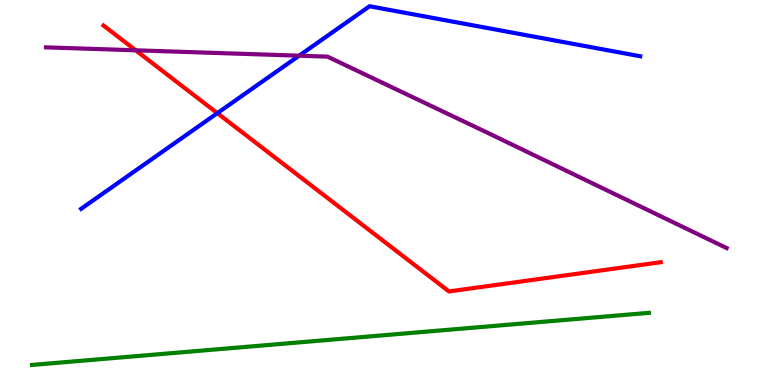[{'lines': ['blue', 'red'], 'intersections': [{'x': 2.8, 'y': 7.06}]}, {'lines': ['green', 'red'], 'intersections': []}, {'lines': ['purple', 'red'], 'intersections': [{'x': 1.75, 'y': 8.69}]}, {'lines': ['blue', 'green'], 'intersections': []}, {'lines': ['blue', 'purple'], 'intersections': [{'x': 3.86, 'y': 8.55}]}, {'lines': ['green', 'purple'], 'intersections': []}]